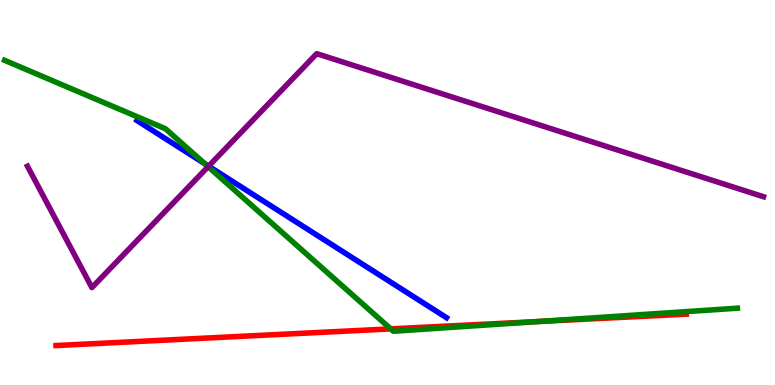[{'lines': ['blue', 'red'], 'intersections': []}, {'lines': ['green', 'red'], 'intersections': [{'x': 5.04, 'y': 1.46}, {'x': 6.95, 'y': 1.65}]}, {'lines': ['purple', 'red'], 'intersections': []}, {'lines': ['blue', 'green'], 'intersections': [{'x': 2.64, 'y': 5.74}]}, {'lines': ['blue', 'purple'], 'intersections': [{'x': 2.69, 'y': 5.68}]}, {'lines': ['green', 'purple'], 'intersections': [{'x': 2.69, 'y': 5.67}]}]